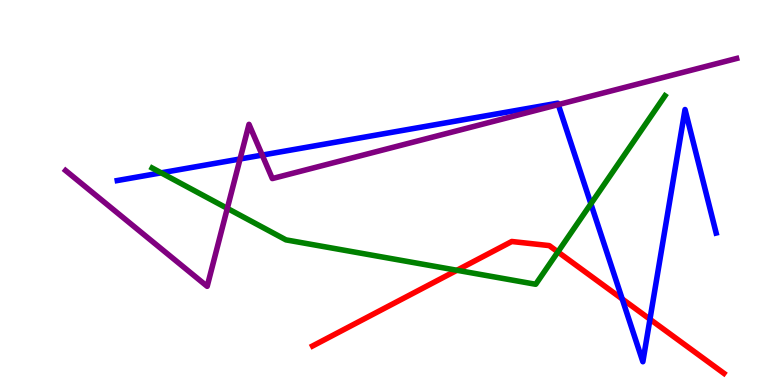[{'lines': ['blue', 'red'], 'intersections': [{'x': 8.03, 'y': 2.24}, {'x': 8.39, 'y': 1.71}]}, {'lines': ['green', 'red'], 'intersections': [{'x': 5.9, 'y': 2.98}, {'x': 7.2, 'y': 3.46}]}, {'lines': ['purple', 'red'], 'intersections': []}, {'lines': ['blue', 'green'], 'intersections': [{'x': 2.08, 'y': 5.51}, {'x': 7.62, 'y': 4.71}]}, {'lines': ['blue', 'purple'], 'intersections': [{'x': 3.1, 'y': 5.87}, {'x': 3.38, 'y': 5.97}, {'x': 7.2, 'y': 7.28}]}, {'lines': ['green', 'purple'], 'intersections': [{'x': 2.93, 'y': 4.59}]}]